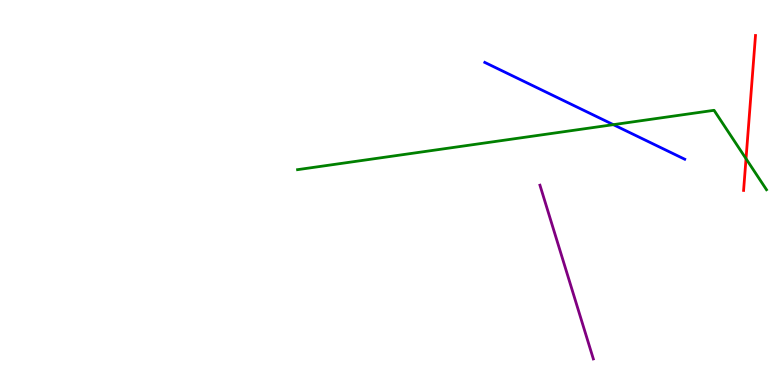[{'lines': ['blue', 'red'], 'intersections': []}, {'lines': ['green', 'red'], 'intersections': [{'x': 9.63, 'y': 5.88}]}, {'lines': ['purple', 'red'], 'intersections': []}, {'lines': ['blue', 'green'], 'intersections': [{'x': 7.91, 'y': 6.76}]}, {'lines': ['blue', 'purple'], 'intersections': []}, {'lines': ['green', 'purple'], 'intersections': []}]